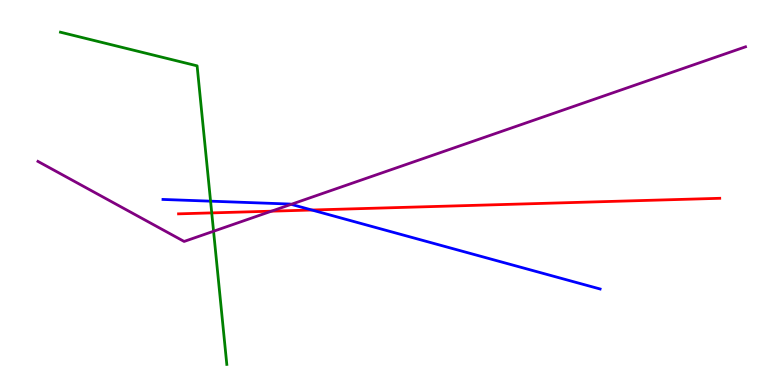[{'lines': ['blue', 'red'], 'intersections': [{'x': 4.02, 'y': 4.55}]}, {'lines': ['green', 'red'], 'intersections': [{'x': 2.73, 'y': 4.47}]}, {'lines': ['purple', 'red'], 'intersections': [{'x': 3.5, 'y': 4.51}]}, {'lines': ['blue', 'green'], 'intersections': [{'x': 2.72, 'y': 4.77}]}, {'lines': ['blue', 'purple'], 'intersections': [{'x': 3.76, 'y': 4.69}]}, {'lines': ['green', 'purple'], 'intersections': [{'x': 2.76, 'y': 3.99}]}]